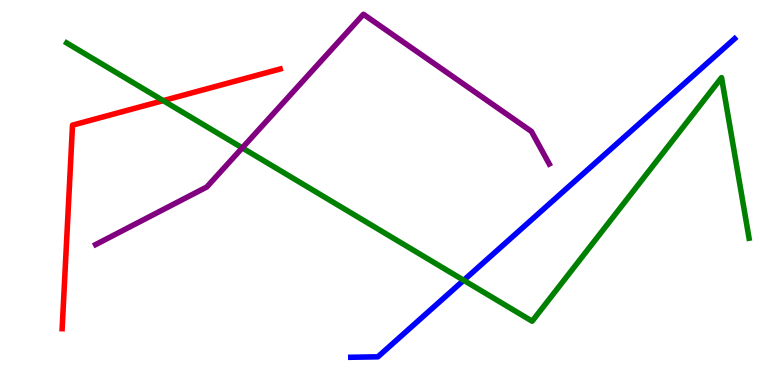[{'lines': ['blue', 'red'], 'intersections': []}, {'lines': ['green', 'red'], 'intersections': [{'x': 2.11, 'y': 7.39}]}, {'lines': ['purple', 'red'], 'intersections': []}, {'lines': ['blue', 'green'], 'intersections': [{'x': 5.98, 'y': 2.72}]}, {'lines': ['blue', 'purple'], 'intersections': []}, {'lines': ['green', 'purple'], 'intersections': [{'x': 3.13, 'y': 6.16}]}]